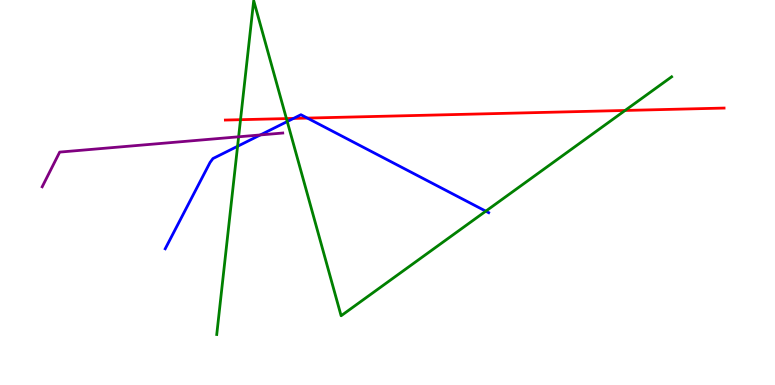[{'lines': ['blue', 'red'], 'intersections': [{'x': 3.79, 'y': 6.92}, {'x': 3.97, 'y': 6.93}]}, {'lines': ['green', 'red'], 'intersections': [{'x': 3.1, 'y': 6.89}, {'x': 3.7, 'y': 6.92}, {'x': 8.07, 'y': 7.13}]}, {'lines': ['purple', 'red'], 'intersections': []}, {'lines': ['blue', 'green'], 'intersections': [{'x': 3.07, 'y': 6.2}, {'x': 3.71, 'y': 6.84}, {'x': 6.27, 'y': 4.52}]}, {'lines': ['blue', 'purple'], 'intersections': [{'x': 3.36, 'y': 6.5}]}, {'lines': ['green', 'purple'], 'intersections': [{'x': 3.08, 'y': 6.45}]}]